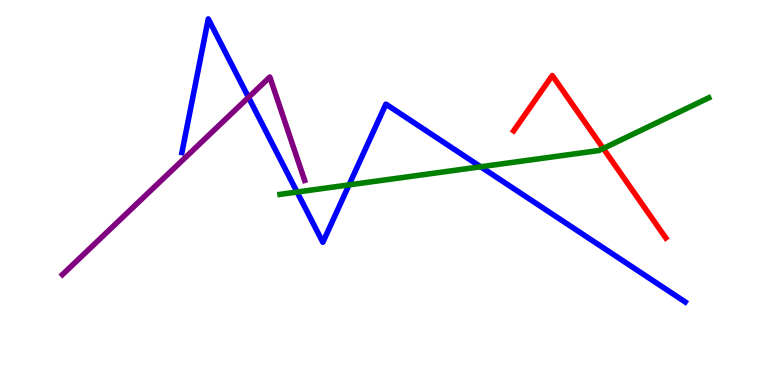[{'lines': ['blue', 'red'], 'intersections': []}, {'lines': ['green', 'red'], 'intersections': [{'x': 7.78, 'y': 6.14}]}, {'lines': ['purple', 'red'], 'intersections': []}, {'lines': ['blue', 'green'], 'intersections': [{'x': 3.83, 'y': 5.01}, {'x': 4.5, 'y': 5.2}, {'x': 6.2, 'y': 5.67}]}, {'lines': ['blue', 'purple'], 'intersections': [{'x': 3.21, 'y': 7.47}]}, {'lines': ['green', 'purple'], 'intersections': []}]